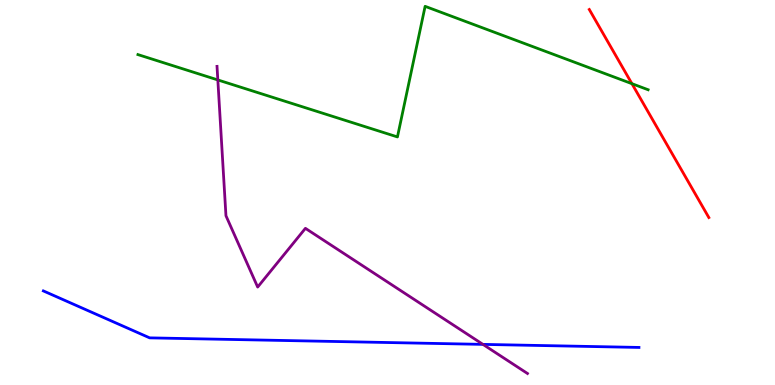[{'lines': ['blue', 'red'], 'intersections': []}, {'lines': ['green', 'red'], 'intersections': [{'x': 8.15, 'y': 7.83}]}, {'lines': ['purple', 'red'], 'intersections': []}, {'lines': ['blue', 'green'], 'intersections': []}, {'lines': ['blue', 'purple'], 'intersections': [{'x': 6.23, 'y': 1.06}]}, {'lines': ['green', 'purple'], 'intersections': [{'x': 2.81, 'y': 7.92}]}]